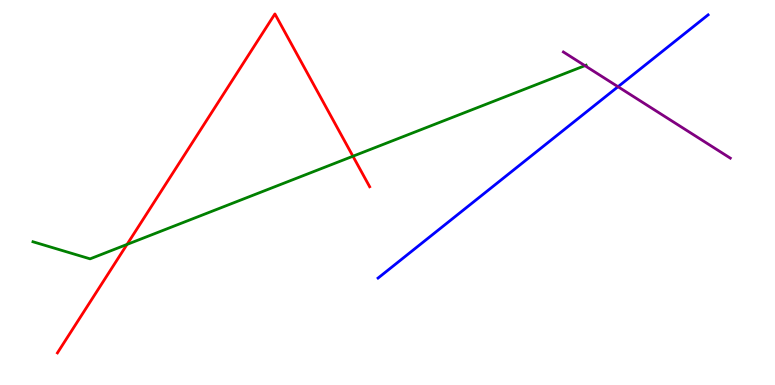[{'lines': ['blue', 'red'], 'intersections': []}, {'lines': ['green', 'red'], 'intersections': [{'x': 1.64, 'y': 3.65}, {'x': 4.55, 'y': 5.94}]}, {'lines': ['purple', 'red'], 'intersections': []}, {'lines': ['blue', 'green'], 'intersections': []}, {'lines': ['blue', 'purple'], 'intersections': [{'x': 7.97, 'y': 7.75}]}, {'lines': ['green', 'purple'], 'intersections': [{'x': 7.55, 'y': 8.29}]}]